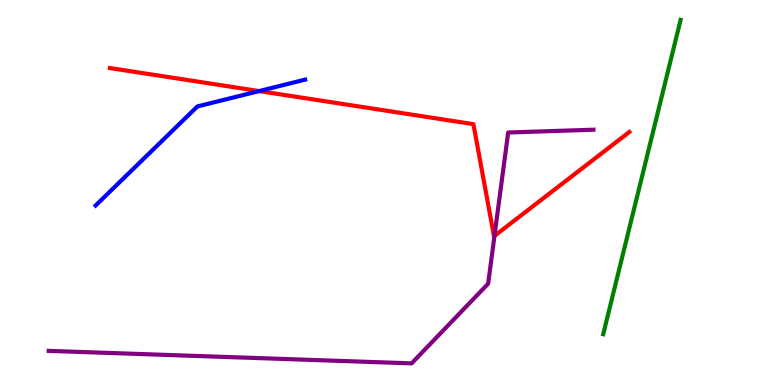[{'lines': ['blue', 'red'], 'intersections': [{'x': 3.34, 'y': 7.63}]}, {'lines': ['green', 'red'], 'intersections': []}, {'lines': ['purple', 'red'], 'intersections': [{'x': 6.38, 'y': 3.87}]}, {'lines': ['blue', 'green'], 'intersections': []}, {'lines': ['blue', 'purple'], 'intersections': []}, {'lines': ['green', 'purple'], 'intersections': []}]